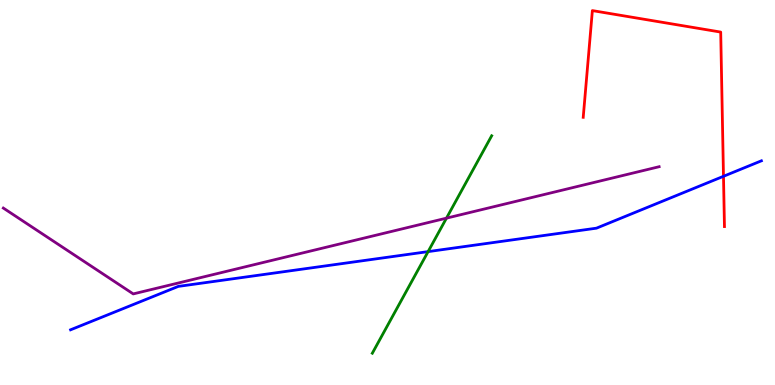[{'lines': ['blue', 'red'], 'intersections': [{'x': 9.34, 'y': 5.42}]}, {'lines': ['green', 'red'], 'intersections': []}, {'lines': ['purple', 'red'], 'intersections': []}, {'lines': ['blue', 'green'], 'intersections': [{'x': 5.52, 'y': 3.46}]}, {'lines': ['blue', 'purple'], 'intersections': []}, {'lines': ['green', 'purple'], 'intersections': [{'x': 5.76, 'y': 4.33}]}]